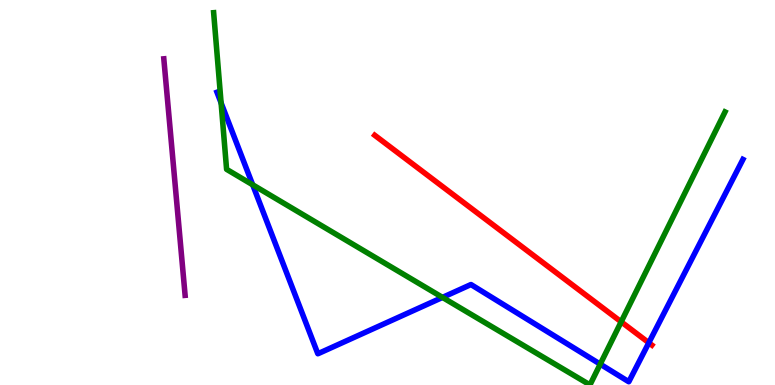[{'lines': ['blue', 'red'], 'intersections': [{'x': 8.37, 'y': 1.1}]}, {'lines': ['green', 'red'], 'intersections': [{'x': 8.02, 'y': 1.64}]}, {'lines': ['purple', 'red'], 'intersections': []}, {'lines': ['blue', 'green'], 'intersections': [{'x': 2.85, 'y': 7.33}, {'x': 3.26, 'y': 5.2}, {'x': 5.71, 'y': 2.28}, {'x': 7.74, 'y': 0.541}]}, {'lines': ['blue', 'purple'], 'intersections': []}, {'lines': ['green', 'purple'], 'intersections': []}]